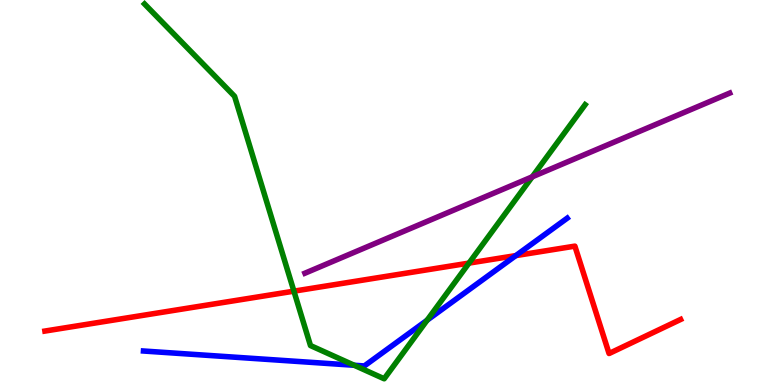[{'lines': ['blue', 'red'], 'intersections': [{'x': 6.66, 'y': 3.36}]}, {'lines': ['green', 'red'], 'intersections': [{'x': 3.79, 'y': 2.44}, {'x': 6.05, 'y': 3.17}]}, {'lines': ['purple', 'red'], 'intersections': []}, {'lines': ['blue', 'green'], 'intersections': [{'x': 4.57, 'y': 0.513}, {'x': 5.51, 'y': 1.68}]}, {'lines': ['blue', 'purple'], 'intersections': []}, {'lines': ['green', 'purple'], 'intersections': [{'x': 6.87, 'y': 5.41}]}]